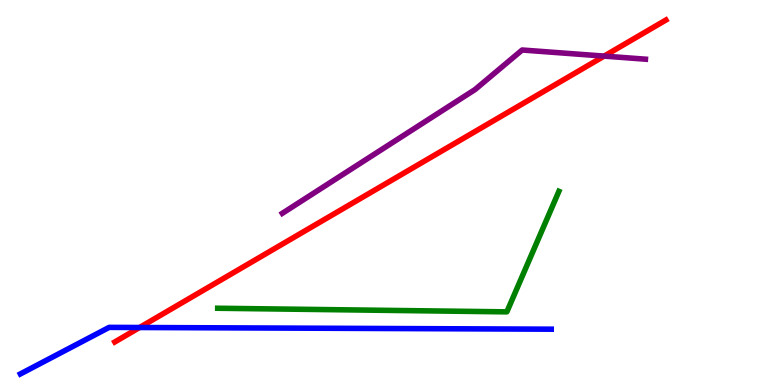[{'lines': ['blue', 'red'], 'intersections': [{'x': 1.8, 'y': 1.49}]}, {'lines': ['green', 'red'], 'intersections': []}, {'lines': ['purple', 'red'], 'intersections': [{'x': 7.8, 'y': 8.54}]}, {'lines': ['blue', 'green'], 'intersections': []}, {'lines': ['blue', 'purple'], 'intersections': []}, {'lines': ['green', 'purple'], 'intersections': []}]